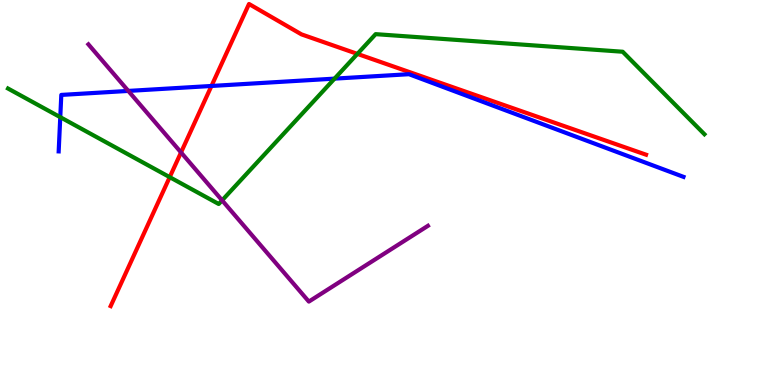[{'lines': ['blue', 'red'], 'intersections': [{'x': 2.73, 'y': 7.77}]}, {'lines': ['green', 'red'], 'intersections': [{'x': 2.19, 'y': 5.4}, {'x': 4.61, 'y': 8.6}]}, {'lines': ['purple', 'red'], 'intersections': [{'x': 2.34, 'y': 6.04}]}, {'lines': ['blue', 'green'], 'intersections': [{'x': 0.778, 'y': 6.96}, {'x': 4.32, 'y': 7.96}]}, {'lines': ['blue', 'purple'], 'intersections': [{'x': 1.66, 'y': 7.64}]}, {'lines': ['green', 'purple'], 'intersections': [{'x': 2.87, 'y': 4.8}]}]